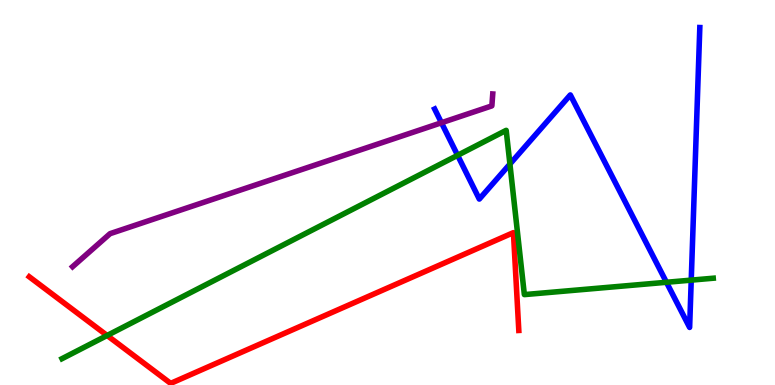[{'lines': ['blue', 'red'], 'intersections': []}, {'lines': ['green', 'red'], 'intersections': [{'x': 1.38, 'y': 1.29}]}, {'lines': ['purple', 'red'], 'intersections': []}, {'lines': ['blue', 'green'], 'intersections': [{'x': 5.9, 'y': 5.97}, {'x': 6.58, 'y': 5.74}, {'x': 8.6, 'y': 2.67}, {'x': 8.92, 'y': 2.72}]}, {'lines': ['blue', 'purple'], 'intersections': [{'x': 5.7, 'y': 6.81}]}, {'lines': ['green', 'purple'], 'intersections': []}]